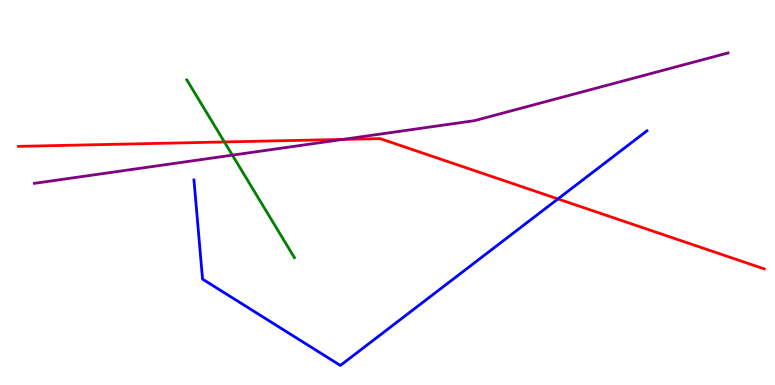[{'lines': ['blue', 'red'], 'intersections': [{'x': 7.2, 'y': 4.83}]}, {'lines': ['green', 'red'], 'intersections': [{'x': 2.9, 'y': 6.31}]}, {'lines': ['purple', 'red'], 'intersections': [{'x': 4.42, 'y': 6.38}]}, {'lines': ['blue', 'green'], 'intersections': []}, {'lines': ['blue', 'purple'], 'intersections': []}, {'lines': ['green', 'purple'], 'intersections': [{'x': 3.0, 'y': 5.97}]}]